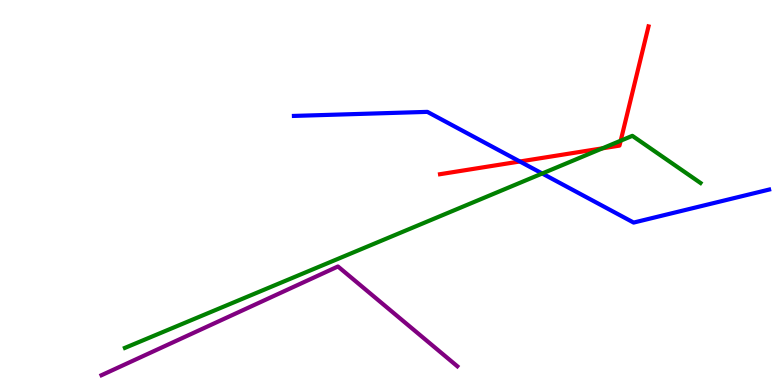[{'lines': ['blue', 'red'], 'intersections': [{'x': 6.71, 'y': 5.81}]}, {'lines': ['green', 'red'], 'intersections': [{'x': 7.77, 'y': 6.15}, {'x': 8.01, 'y': 6.35}]}, {'lines': ['purple', 'red'], 'intersections': []}, {'lines': ['blue', 'green'], 'intersections': [{'x': 7.0, 'y': 5.49}]}, {'lines': ['blue', 'purple'], 'intersections': []}, {'lines': ['green', 'purple'], 'intersections': []}]